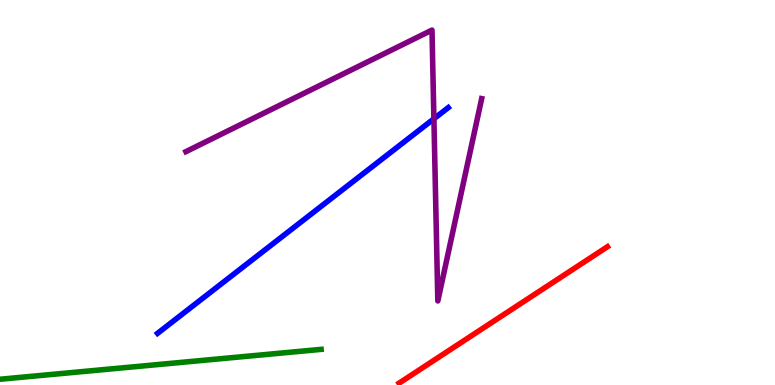[{'lines': ['blue', 'red'], 'intersections': []}, {'lines': ['green', 'red'], 'intersections': []}, {'lines': ['purple', 'red'], 'intersections': []}, {'lines': ['blue', 'green'], 'intersections': []}, {'lines': ['blue', 'purple'], 'intersections': [{'x': 5.6, 'y': 6.91}]}, {'lines': ['green', 'purple'], 'intersections': []}]